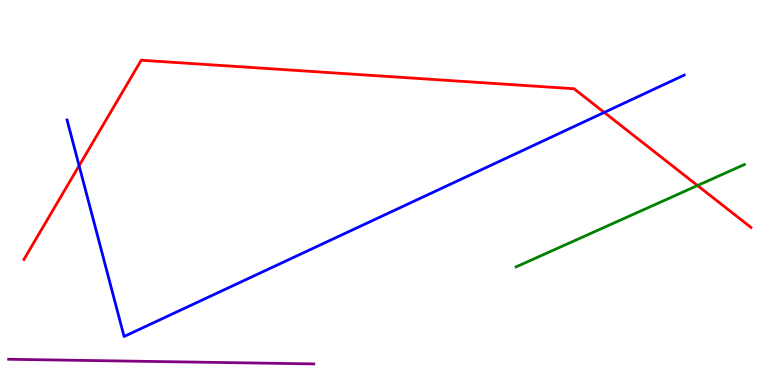[{'lines': ['blue', 'red'], 'intersections': [{'x': 1.02, 'y': 5.7}, {'x': 7.8, 'y': 7.08}]}, {'lines': ['green', 'red'], 'intersections': [{'x': 9.0, 'y': 5.18}]}, {'lines': ['purple', 'red'], 'intersections': []}, {'lines': ['blue', 'green'], 'intersections': []}, {'lines': ['blue', 'purple'], 'intersections': []}, {'lines': ['green', 'purple'], 'intersections': []}]